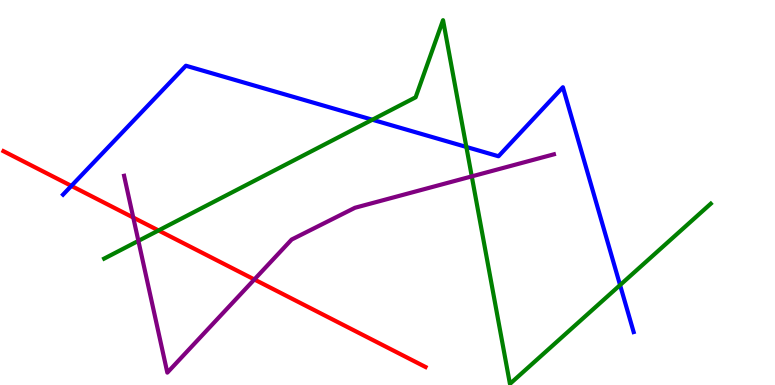[{'lines': ['blue', 'red'], 'intersections': [{'x': 0.921, 'y': 5.17}]}, {'lines': ['green', 'red'], 'intersections': [{'x': 2.05, 'y': 4.01}]}, {'lines': ['purple', 'red'], 'intersections': [{'x': 1.72, 'y': 4.35}, {'x': 3.28, 'y': 2.74}]}, {'lines': ['blue', 'green'], 'intersections': [{'x': 4.8, 'y': 6.89}, {'x': 6.02, 'y': 6.18}, {'x': 8.0, 'y': 2.6}]}, {'lines': ['blue', 'purple'], 'intersections': []}, {'lines': ['green', 'purple'], 'intersections': [{'x': 1.79, 'y': 3.74}, {'x': 6.09, 'y': 5.42}]}]